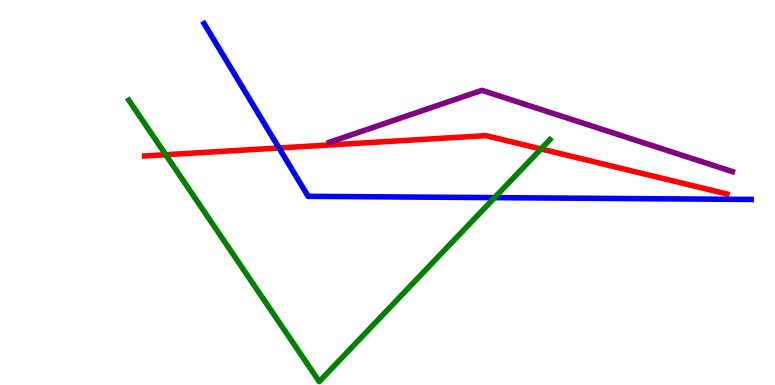[{'lines': ['blue', 'red'], 'intersections': [{'x': 3.6, 'y': 6.16}]}, {'lines': ['green', 'red'], 'intersections': [{'x': 2.14, 'y': 5.98}, {'x': 6.98, 'y': 6.13}]}, {'lines': ['purple', 'red'], 'intersections': []}, {'lines': ['blue', 'green'], 'intersections': [{'x': 6.38, 'y': 4.87}]}, {'lines': ['blue', 'purple'], 'intersections': []}, {'lines': ['green', 'purple'], 'intersections': []}]